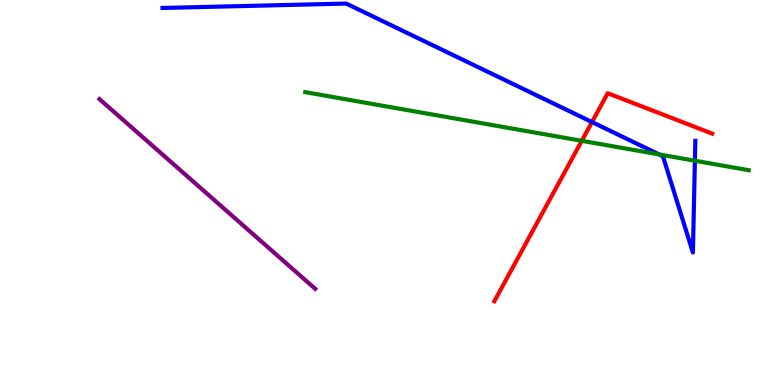[{'lines': ['blue', 'red'], 'intersections': [{'x': 7.64, 'y': 6.83}]}, {'lines': ['green', 'red'], 'intersections': [{'x': 7.51, 'y': 6.34}]}, {'lines': ['purple', 'red'], 'intersections': []}, {'lines': ['blue', 'green'], 'intersections': [{'x': 8.5, 'y': 5.99}, {'x': 8.97, 'y': 5.83}]}, {'lines': ['blue', 'purple'], 'intersections': []}, {'lines': ['green', 'purple'], 'intersections': []}]